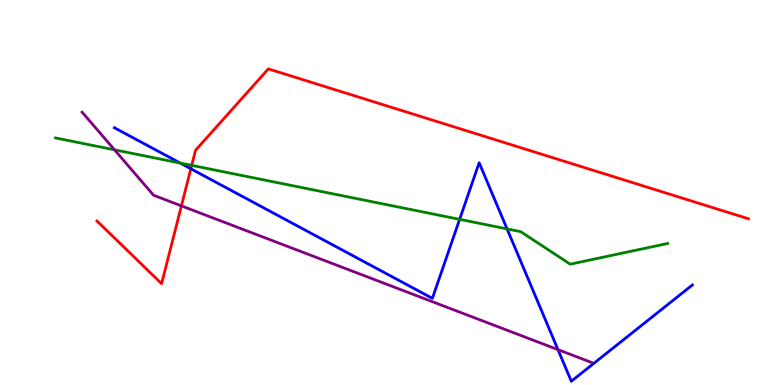[{'lines': ['blue', 'red'], 'intersections': [{'x': 2.46, 'y': 5.62}]}, {'lines': ['green', 'red'], 'intersections': [{'x': 2.47, 'y': 5.7}]}, {'lines': ['purple', 'red'], 'intersections': [{'x': 2.34, 'y': 4.65}]}, {'lines': ['blue', 'green'], 'intersections': [{'x': 2.33, 'y': 5.76}, {'x': 5.93, 'y': 4.3}, {'x': 6.54, 'y': 4.05}]}, {'lines': ['blue', 'purple'], 'intersections': [{'x': 7.2, 'y': 0.918}]}, {'lines': ['green', 'purple'], 'intersections': [{'x': 1.48, 'y': 6.11}]}]